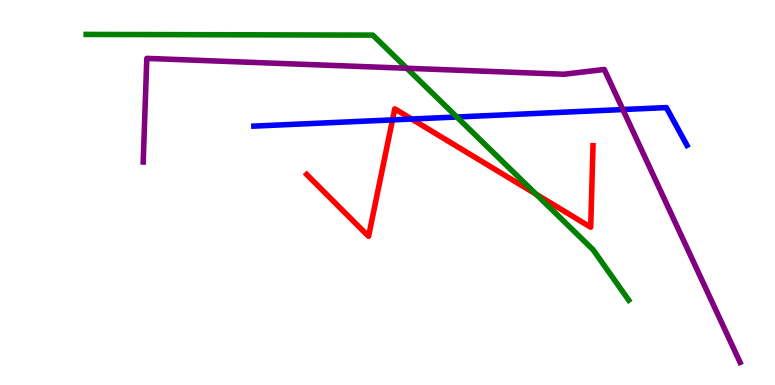[{'lines': ['blue', 'red'], 'intersections': [{'x': 5.06, 'y': 6.89}, {'x': 5.31, 'y': 6.91}]}, {'lines': ['green', 'red'], 'intersections': [{'x': 6.92, 'y': 4.96}]}, {'lines': ['purple', 'red'], 'intersections': []}, {'lines': ['blue', 'green'], 'intersections': [{'x': 5.89, 'y': 6.96}]}, {'lines': ['blue', 'purple'], 'intersections': [{'x': 8.04, 'y': 7.15}]}, {'lines': ['green', 'purple'], 'intersections': [{'x': 5.25, 'y': 8.23}]}]